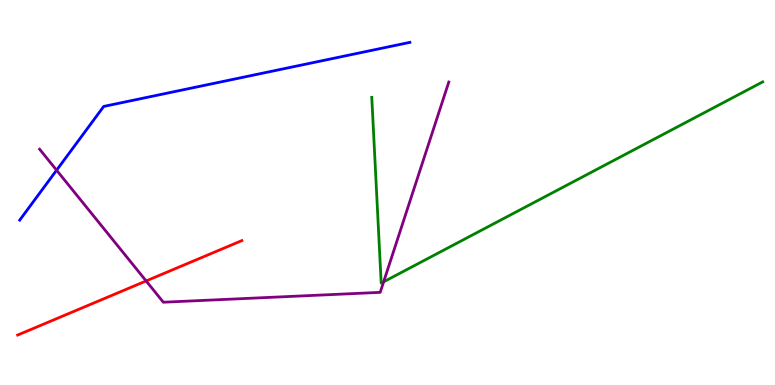[{'lines': ['blue', 'red'], 'intersections': []}, {'lines': ['green', 'red'], 'intersections': []}, {'lines': ['purple', 'red'], 'intersections': [{'x': 1.89, 'y': 2.7}]}, {'lines': ['blue', 'green'], 'intersections': []}, {'lines': ['blue', 'purple'], 'intersections': [{'x': 0.73, 'y': 5.58}]}, {'lines': ['green', 'purple'], 'intersections': [{'x': 4.95, 'y': 2.68}]}]